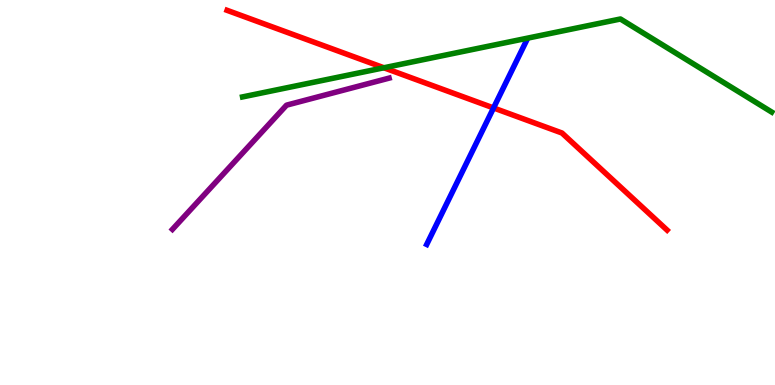[{'lines': ['blue', 'red'], 'intersections': [{'x': 6.37, 'y': 7.2}]}, {'lines': ['green', 'red'], 'intersections': [{'x': 4.95, 'y': 8.24}]}, {'lines': ['purple', 'red'], 'intersections': []}, {'lines': ['blue', 'green'], 'intersections': []}, {'lines': ['blue', 'purple'], 'intersections': []}, {'lines': ['green', 'purple'], 'intersections': []}]